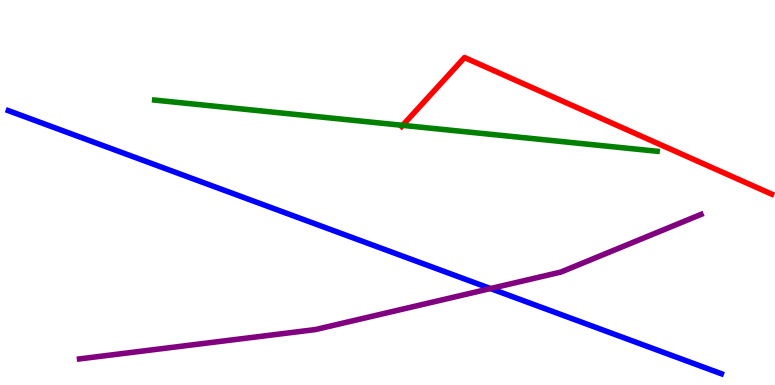[{'lines': ['blue', 'red'], 'intersections': []}, {'lines': ['green', 'red'], 'intersections': [{'x': 5.2, 'y': 6.74}]}, {'lines': ['purple', 'red'], 'intersections': []}, {'lines': ['blue', 'green'], 'intersections': []}, {'lines': ['blue', 'purple'], 'intersections': [{'x': 6.33, 'y': 2.51}]}, {'lines': ['green', 'purple'], 'intersections': []}]